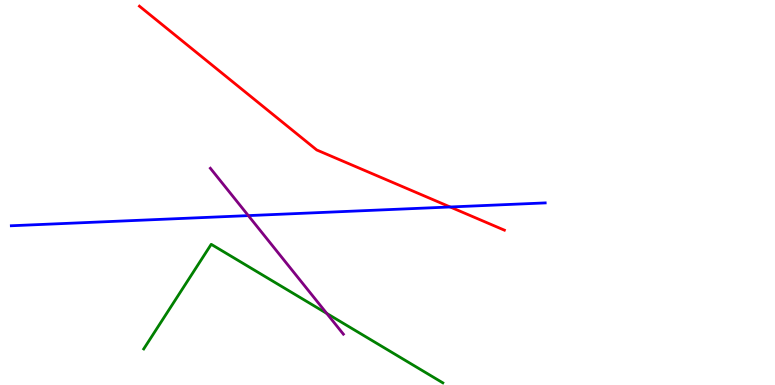[{'lines': ['blue', 'red'], 'intersections': [{'x': 5.81, 'y': 4.62}]}, {'lines': ['green', 'red'], 'intersections': []}, {'lines': ['purple', 'red'], 'intersections': []}, {'lines': ['blue', 'green'], 'intersections': []}, {'lines': ['blue', 'purple'], 'intersections': [{'x': 3.2, 'y': 4.4}]}, {'lines': ['green', 'purple'], 'intersections': [{'x': 4.22, 'y': 1.86}]}]